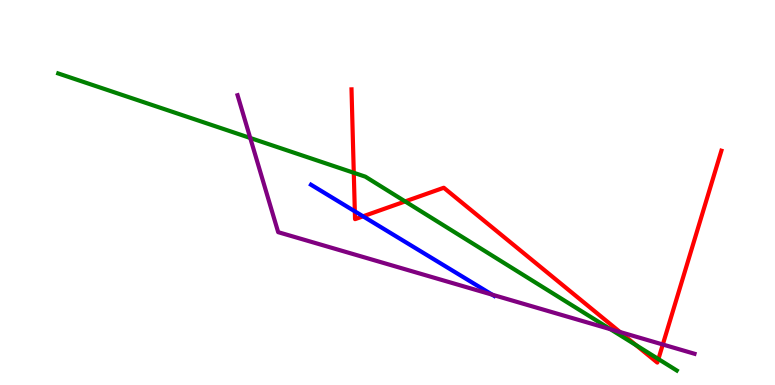[{'lines': ['blue', 'red'], 'intersections': [{'x': 4.58, 'y': 4.51}, {'x': 4.68, 'y': 4.38}]}, {'lines': ['green', 'red'], 'intersections': [{'x': 4.56, 'y': 5.51}, {'x': 5.23, 'y': 4.77}, {'x': 8.21, 'y': 1.04}, {'x': 8.5, 'y': 0.674}]}, {'lines': ['purple', 'red'], 'intersections': [{'x': 8.0, 'y': 1.38}, {'x': 8.55, 'y': 1.05}]}, {'lines': ['blue', 'green'], 'intersections': []}, {'lines': ['blue', 'purple'], 'intersections': [{'x': 6.35, 'y': 2.35}]}, {'lines': ['green', 'purple'], 'intersections': [{'x': 3.23, 'y': 6.42}, {'x': 7.88, 'y': 1.45}]}]